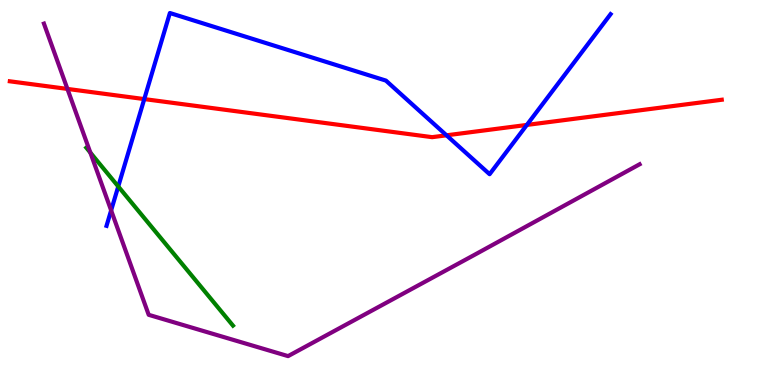[{'lines': ['blue', 'red'], 'intersections': [{'x': 1.86, 'y': 7.43}, {'x': 5.76, 'y': 6.49}, {'x': 6.8, 'y': 6.76}]}, {'lines': ['green', 'red'], 'intersections': []}, {'lines': ['purple', 'red'], 'intersections': [{'x': 0.87, 'y': 7.69}]}, {'lines': ['blue', 'green'], 'intersections': [{'x': 1.53, 'y': 5.16}]}, {'lines': ['blue', 'purple'], 'intersections': [{'x': 1.43, 'y': 4.54}]}, {'lines': ['green', 'purple'], 'intersections': [{'x': 1.17, 'y': 6.04}]}]